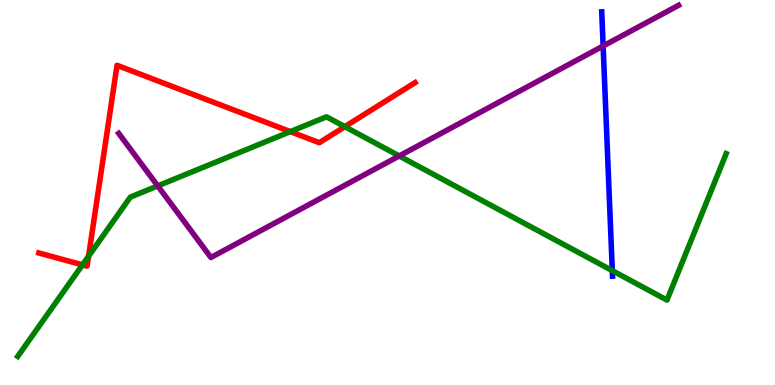[{'lines': ['blue', 'red'], 'intersections': []}, {'lines': ['green', 'red'], 'intersections': [{'x': 1.06, 'y': 3.12}, {'x': 1.14, 'y': 3.35}, {'x': 3.75, 'y': 6.58}, {'x': 4.45, 'y': 6.71}]}, {'lines': ['purple', 'red'], 'intersections': []}, {'lines': ['blue', 'green'], 'intersections': [{'x': 7.9, 'y': 2.97}]}, {'lines': ['blue', 'purple'], 'intersections': [{'x': 7.78, 'y': 8.81}]}, {'lines': ['green', 'purple'], 'intersections': [{'x': 2.04, 'y': 5.17}, {'x': 5.15, 'y': 5.95}]}]